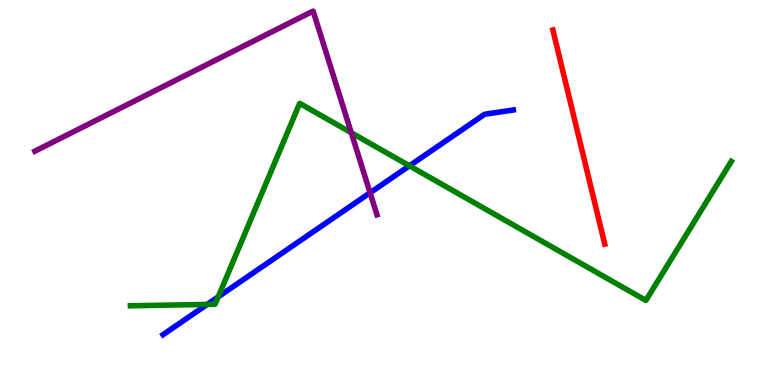[{'lines': ['blue', 'red'], 'intersections': []}, {'lines': ['green', 'red'], 'intersections': []}, {'lines': ['purple', 'red'], 'intersections': []}, {'lines': ['blue', 'green'], 'intersections': [{'x': 2.67, 'y': 2.09}, {'x': 2.82, 'y': 2.29}, {'x': 5.28, 'y': 5.69}]}, {'lines': ['blue', 'purple'], 'intersections': [{'x': 4.78, 'y': 4.99}]}, {'lines': ['green', 'purple'], 'intersections': [{'x': 4.53, 'y': 6.55}]}]